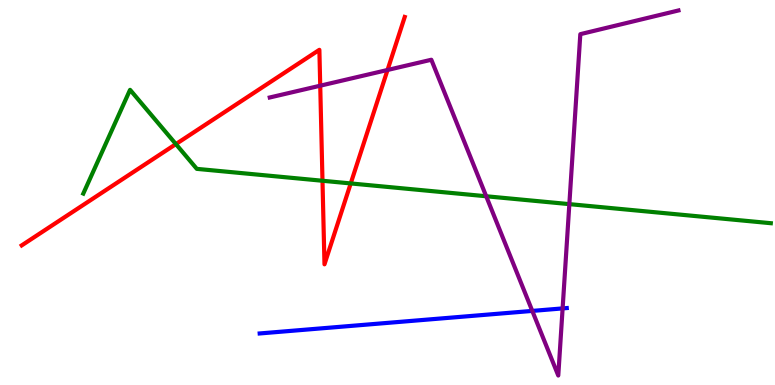[{'lines': ['blue', 'red'], 'intersections': []}, {'lines': ['green', 'red'], 'intersections': [{'x': 2.27, 'y': 6.26}, {'x': 4.16, 'y': 5.3}, {'x': 4.53, 'y': 5.24}]}, {'lines': ['purple', 'red'], 'intersections': [{'x': 4.13, 'y': 7.77}, {'x': 5.0, 'y': 8.18}]}, {'lines': ['blue', 'green'], 'intersections': []}, {'lines': ['blue', 'purple'], 'intersections': [{'x': 6.87, 'y': 1.92}, {'x': 7.26, 'y': 1.99}]}, {'lines': ['green', 'purple'], 'intersections': [{'x': 6.27, 'y': 4.9}, {'x': 7.35, 'y': 4.7}]}]